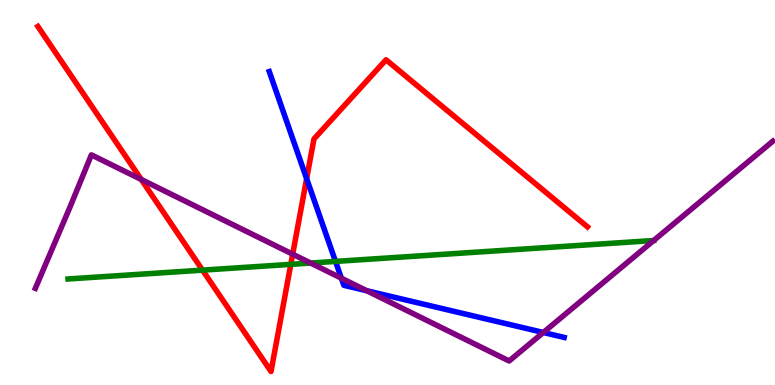[{'lines': ['blue', 'red'], 'intersections': [{'x': 3.96, 'y': 5.36}]}, {'lines': ['green', 'red'], 'intersections': [{'x': 2.61, 'y': 2.98}, {'x': 3.75, 'y': 3.13}]}, {'lines': ['purple', 'red'], 'intersections': [{'x': 1.82, 'y': 5.34}, {'x': 3.78, 'y': 3.4}]}, {'lines': ['blue', 'green'], 'intersections': [{'x': 4.33, 'y': 3.21}]}, {'lines': ['blue', 'purple'], 'intersections': [{'x': 4.4, 'y': 2.77}, {'x': 4.73, 'y': 2.45}, {'x': 7.01, 'y': 1.36}]}, {'lines': ['green', 'purple'], 'intersections': [{'x': 4.01, 'y': 3.17}, {'x': 8.43, 'y': 3.75}]}]